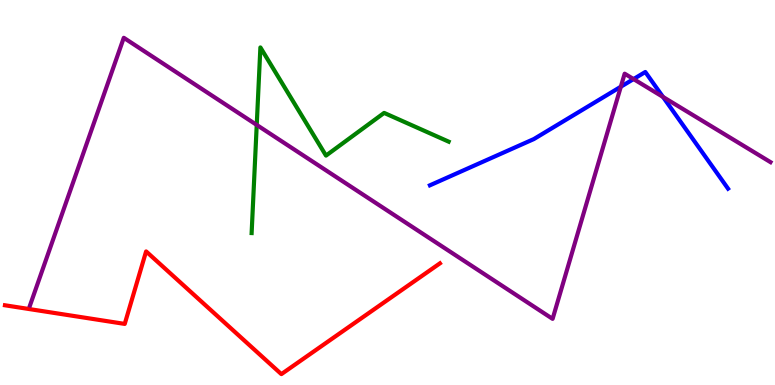[{'lines': ['blue', 'red'], 'intersections': []}, {'lines': ['green', 'red'], 'intersections': []}, {'lines': ['purple', 'red'], 'intersections': []}, {'lines': ['blue', 'green'], 'intersections': []}, {'lines': ['blue', 'purple'], 'intersections': [{'x': 8.01, 'y': 7.75}, {'x': 8.17, 'y': 7.95}, {'x': 8.55, 'y': 7.48}]}, {'lines': ['green', 'purple'], 'intersections': [{'x': 3.31, 'y': 6.76}]}]